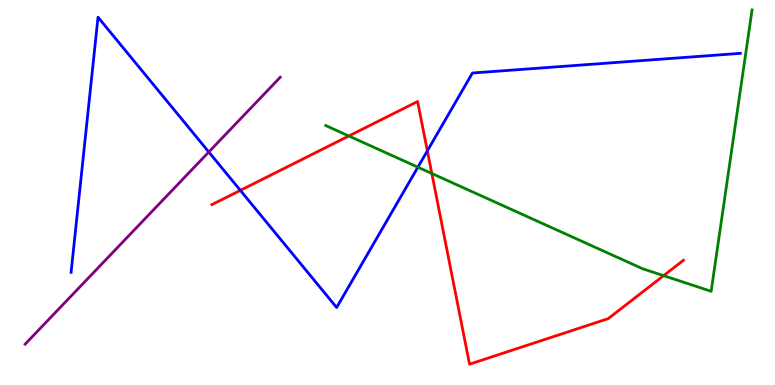[{'lines': ['blue', 'red'], 'intersections': [{'x': 3.1, 'y': 5.06}, {'x': 5.51, 'y': 6.08}]}, {'lines': ['green', 'red'], 'intersections': [{'x': 4.5, 'y': 6.47}, {'x': 5.57, 'y': 5.49}, {'x': 8.56, 'y': 2.84}]}, {'lines': ['purple', 'red'], 'intersections': []}, {'lines': ['blue', 'green'], 'intersections': [{'x': 5.39, 'y': 5.66}]}, {'lines': ['blue', 'purple'], 'intersections': [{'x': 2.69, 'y': 6.05}]}, {'lines': ['green', 'purple'], 'intersections': []}]